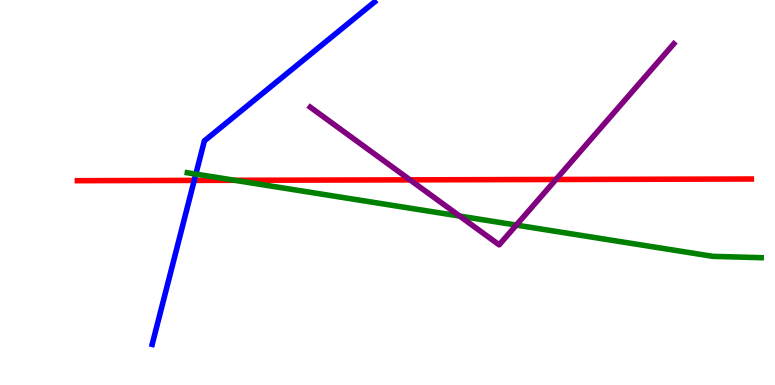[{'lines': ['blue', 'red'], 'intersections': [{'x': 2.51, 'y': 5.31}]}, {'lines': ['green', 'red'], 'intersections': [{'x': 3.03, 'y': 5.32}]}, {'lines': ['purple', 'red'], 'intersections': [{'x': 5.29, 'y': 5.33}, {'x': 7.17, 'y': 5.34}]}, {'lines': ['blue', 'green'], 'intersections': [{'x': 2.53, 'y': 5.48}]}, {'lines': ['blue', 'purple'], 'intersections': []}, {'lines': ['green', 'purple'], 'intersections': [{'x': 5.93, 'y': 4.39}, {'x': 6.66, 'y': 4.15}]}]